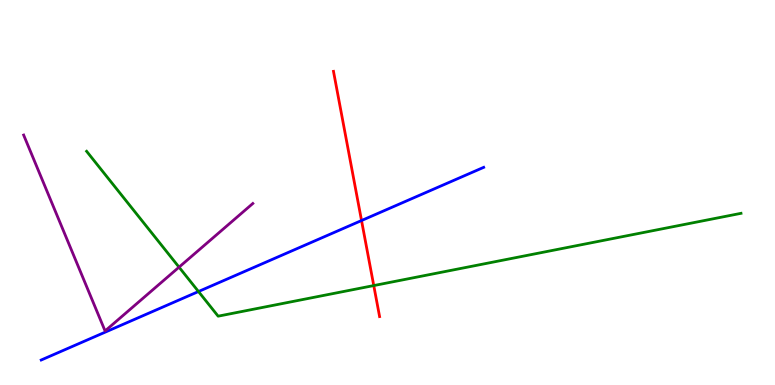[{'lines': ['blue', 'red'], 'intersections': [{'x': 4.66, 'y': 4.27}]}, {'lines': ['green', 'red'], 'intersections': [{'x': 4.82, 'y': 2.58}]}, {'lines': ['purple', 'red'], 'intersections': []}, {'lines': ['blue', 'green'], 'intersections': [{'x': 2.56, 'y': 2.43}]}, {'lines': ['blue', 'purple'], 'intersections': []}, {'lines': ['green', 'purple'], 'intersections': [{'x': 2.31, 'y': 3.06}]}]